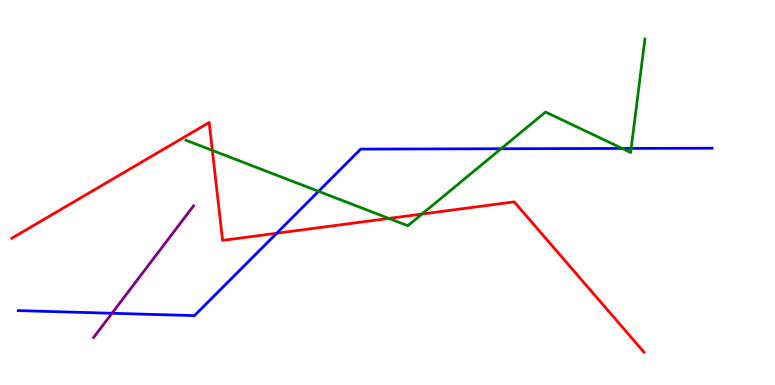[{'lines': ['blue', 'red'], 'intersections': [{'x': 3.57, 'y': 3.94}]}, {'lines': ['green', 'red'], 'intersections': [{'x': 2.74, 'y': 6.09}, {'x': 5.02, 'y': 4.33}, {'x': 5.44, 'y': 4.44}]}, {'lines': ['purple', 'red'], 'intersections': []}, {'lines': ['blue', 'green'], 'intersections': [{'x': 4.11, 'y': 5.03}, {'x': 6.47, 'y': 6.14}, {'x': 8.03, 'y': 6.14}, {'x': 8.14, 'y': 6.15}]}, {'lines': ['blue', 'purple'], 'intersections': [{'x': 1.44, 'y': 1.86}]}, {'lines': ['green', 'purple'], 'intersections': []}]